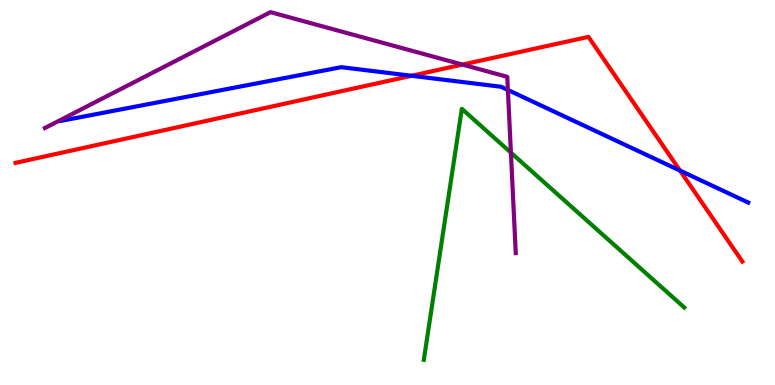[{'lines': ['blue', 'red'], 'intersections': [{'x': 5.31, 'y': 8.03}, {'x': 8.77, 'y': 5.57}]}, {'lines': ['green', 'red'], 'intersections': []}, {'lines': ['purple', 'red'], 'intersections': [{'x': 5.97, 'y': 8.32}]}, {'lines': ['blue', 'green'], 'intersections': []}, {'lines': ['blue', 'purple'], 'intersections': [{'x': 6.55, 'y': 7.66}]}, {'lines': ['green', 'purple'], 'intersections': [{'x': 6.59, 'y': 6.03}]}]